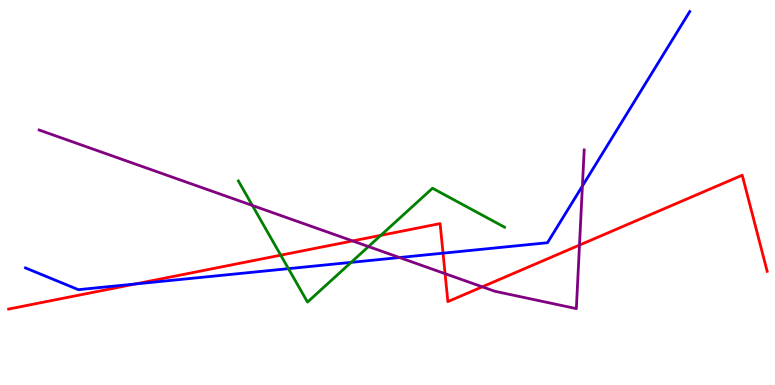[{'lines': ['blue', 'red'], 'intersections': [{'x': 1.75, 'y': 2.62}, {'x': 5.72, 'y': 3.42}]}, {'lines': ['green', 'red'], 'intersections': [{'x': 3.62, 'y': 3.37}, {'x': 4.91, 'y': 3.89}]}, {'lines': ['purple', 'red'], 'intersections': [{'x': 4.55, 'y': 3.74}, {'x': 5.74, 'y': 2.89}, {'x': 6.22, 'y': 2.55}, {'x': 7.48, 'y': 3.63}]}, {'lines': ['blue', 'green'], 'intersections': [{'x': 3.72, 'y': 3.02}, {'x': 4.53, 'y': 3.19}]}, {'lines': ['blue', 'purple'], 'intersections': [{'x': 5.15, 'y': 3.31}, {'x': 7.51, 'y': 5.17}]}, {'lines': ['green', 'purple'], 'intersections': [{'x': 3.26, 'y': 4.66}, {'x': 4.75, 'y': 3.6}]}]